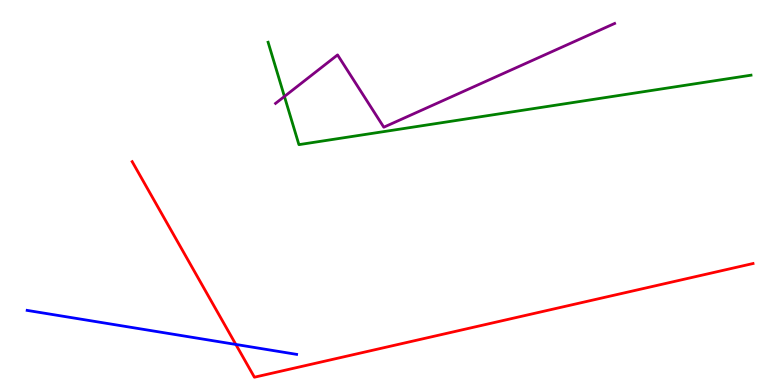[{'lines': ['blue', 'red'], 'intersections': [{'x': 3.04, 'y': 1.05}]}, {'lines': ['green', 'red'], 'intersections': []}, {'lines': ['purple', 'red'], 'intersections': []}, {'lines': ['blue', 'green'], 'intersections': []}, {'lines': ['blue', 'purple'], 'intersections': []}, {'lines': ['green', 'purple'], 'intersections': [{'x': 3.67, 'y': 7.49}]}]